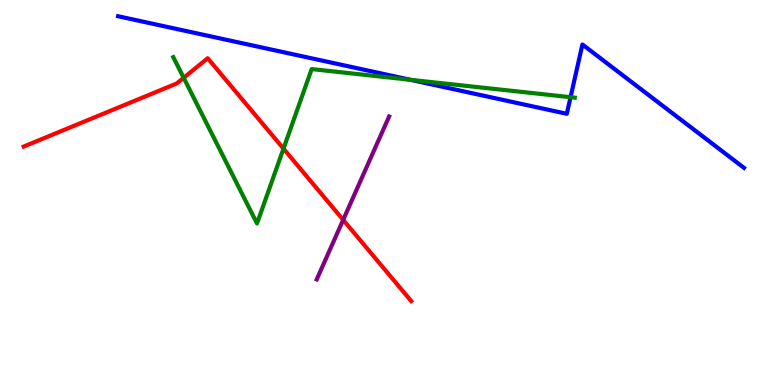[{'lines': ['blue', 'red'], 'intersections': []}, {'lines': ['green', 'red'], 'intersections': [{'x': 2.37, 'y': 7.98}, {'x': 3.66, 'y': 6.14}]}, {'lines': ['purple', 'red'], 'intersections': [{'x': 4.43, 'y': 4.29}]}, {'lines': ['blue', 'green'], 'intersections': [{'x': 5.3, 'y': 7.93}, {'x': 7.36, 'y': 7.48}]}, {'lines': ['blue', 'purple'], 'intersections': []}, {'lines': ['green', 'purple'], 'intersections': []}]